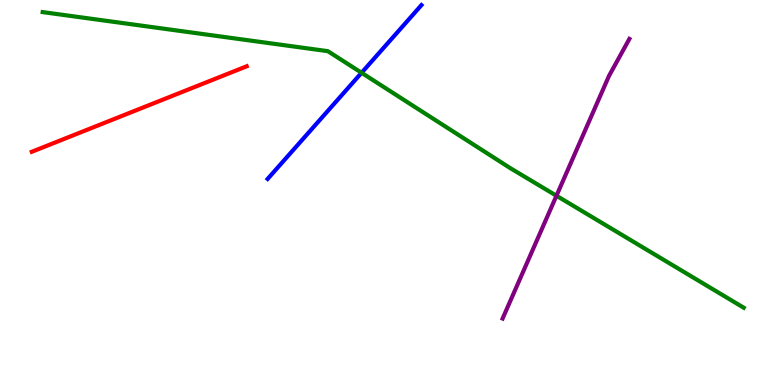[{'lines': ['blue', 'red'], 'intersections': []}, {'lines': ['green', 'red'], 'intersections': []}, {'lines': ['purple', 'red'], 'intersections': []}, {'lines': ['blue', 'green'], 'intersections': [{'x': 4.67, 'y': 8.11}]}, {'lines': ['blue', 'purple'], 'intersections': []}, {'lines': ['green', 'purple'], 'intersections': [{'x': 7.18, 'y': 4.92}]}]